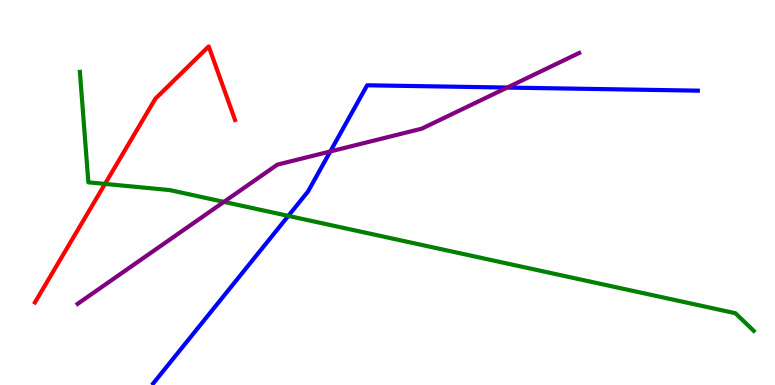[{'lines': ['blue', 'red'], 'intersections': []}, {'lines': ['green', 'red'], 'intersections': [{'x': 1.35, 'y': 5.22}]}, {'lines': ['purple', 'red'], 'intersections': []}, {'lines': ['blue', 'green'], 'intersections': [{'x': 3.72, 'y': 4.39}]}, {'lines': ['blue', 'purple'], 'intersections': [{'x': 4.26, 'y': 6.07}, {'x': 6.54, 'y': 7.73}]}, {'lines': ['green', 'purple'], 'intersections': [{'x': 2.89, 'y': 4.76}]}]